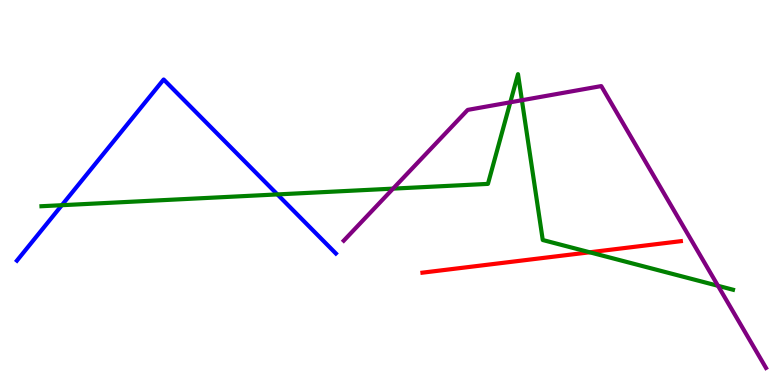[{'lines': ['blue', 'red'], 'intersections': []}, {'lines': ['green', 'red'], 'intersections': [{'x': 7.61, 'y': 3.45}]}, {'lines': ['purple', 'red'], 'intersections': []}, {'lines': ['blue', 'green'], 'intersections': [{'x': 0.798, 'y': 4.67}, {'x': 3.58, 'y': 4.95}]}, {'lines': ['blue', 'purple'], 'intersections': []}, {'lines': ['green', 'purple'], 'intersections': [{'x': 5.07, 'y': 5.1}, {'x': 6.58, 'y': 7.34}, {'x': 6.73, 'y': 7.4}, {'x': 9.26, 'y': 2.58}]}]